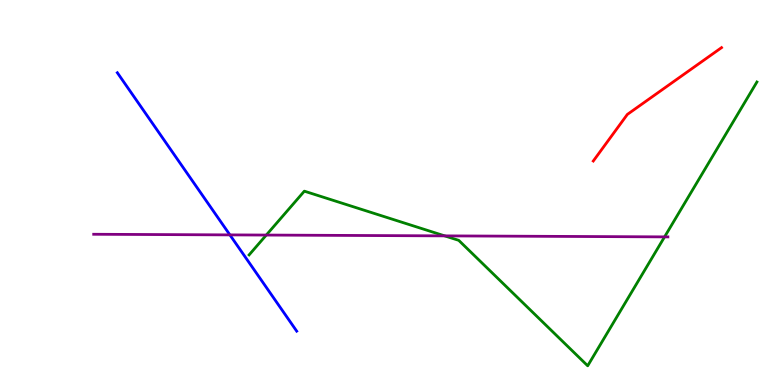[{'lines': ['blue', 'red'], 'intersections': []}, {'lines': ['green', 'red'], 'intersections': []}, {'lines': ['purple', 'red'], 'intersections': []}, {'lines': ['blue', 'green'], 'intersections': []}, {'lines': ['blue', 'purple'], 'intersections': [{'x': 2.97, 'y': 3.9}]}, {'lines': ['green', 'purple'], 'intersections': [{'x': 3.44, 'y': 3.89}, {'x': 5.74, 'y': 3.87}, {'x': 8.58, 'y': 3.85}]}]